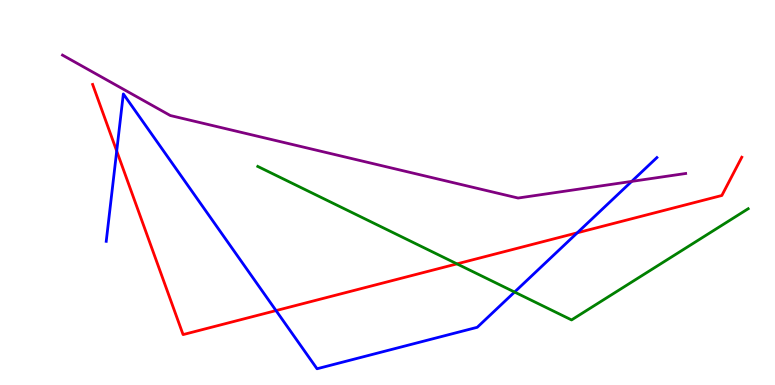[{'lines': ['blue', 'red'], 'intersections': [{'x': 1.51, 'y': 6.08}, {'x': 3.56, 'y': 1.93}, {'x': 7.45, 'y': 3.95}]}, {'lines': ['green', 'red'], 'intersections': [{'x': 5.9, 'y': 3.15}]}, {'lines': ['purple', 'red'], 'intersections': []}, {'lines': ['blue', 'green'], 'intersections': [{'x': 6.64, 'y': 2.41}]}, {'lines': ['blue', 'purple'], 'intersections': [{'x': 8.15, 'y': 5.29}]}, {'lines': ['green', 'purple'], 'intersections': []}]